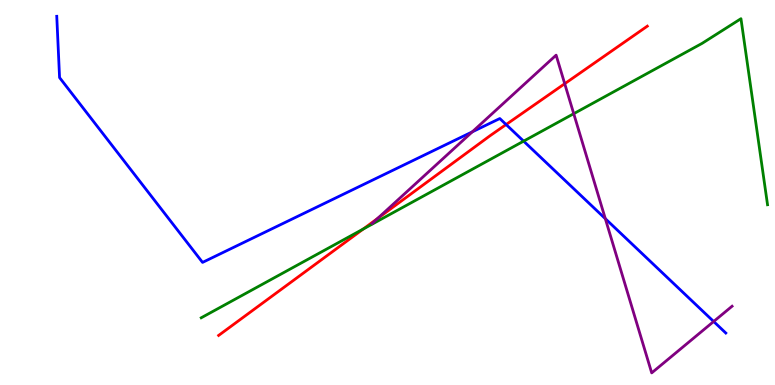[{'lines': ['blue', 'red'], 'intersections': [{'x': 6.53, 'y': 6.77}]}, {'lines': ['green', 'red'], 'intersections': [{'x': 4.69, 'y': 4.05}]}, {'lines': ['purple', 'red'], 'intersections': [{'x': 4.87, 'y': 4.33}, {'x': 7.29, 'y': 7.83}]}, {'lines': ['blue', 'green'], 'intersections': [{'x': 6.76, 'y': 6.33}]}, {'lines': ['blue', 'purple'], 'intersections': [{'x': 6.09, 'y': 6.58}, {'x': 7.81, 'y': 4.32}, {'x': 9.21, 'y': 1.65}]}, {'lines': ['green', 'purple'], 'intersections': [{'x': 7.4, 'y': 7.05}]}]